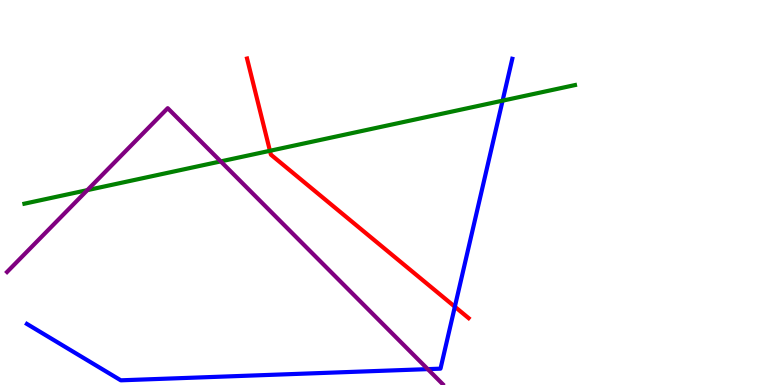[{'lines': ['blue', 'red'], 'intersections': [{'x': 5.87, 'y': 2.03}]}, {'lines': ['green', 'red'], 'intersections': [{'x': 3.48, 'y': 6.08}]}, {'lines': ['purple', 'red'], 'intersections': []}, {'lines': ['blue', 'green'], 'intersections': [{'x': 6.49, 'y': 7.39}]}, {'lines': ['blue', 'purple'], 'intersections': [{'x': 5.52, 'y': 0.412}]}, {'lines': ['green', 'purple'], 'intersections': [{'x': 1.13, 'y': 5.06}, {'x': 2.85, 'y': 5.81}]}]